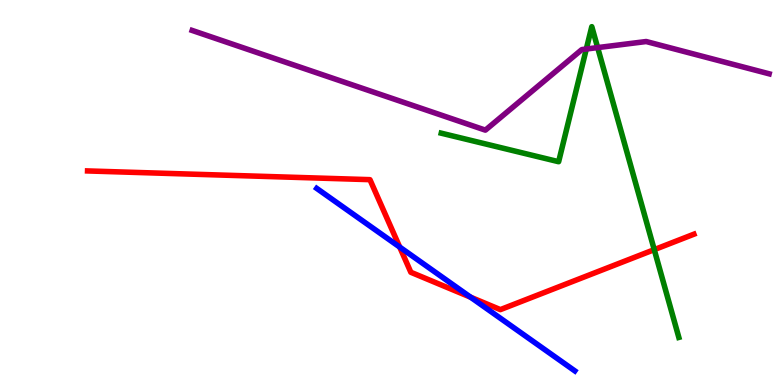[{'lines': ['blue', 'red'], 'intersections': [{'x': 5.16, 'y': 3.58}, {'x': 6.07, 'y': 2.28}]}, {'lines': ['green', 'red'], 'intersections': [{'x': 8.44, 'y': 3.52}]}, {'lines': ['purple', 'red'], 'intersections': []}, {'lines': ['blue', 'green'], 'intersections': []}, {'lines': ['blue', 'purple'], 'intersections': []}, {'lines': ['green', 'purple'], 'intersections': [{'x': 7.57, 'y': 8.73}, {'x': 7.71, 'y': 8.76}]}]